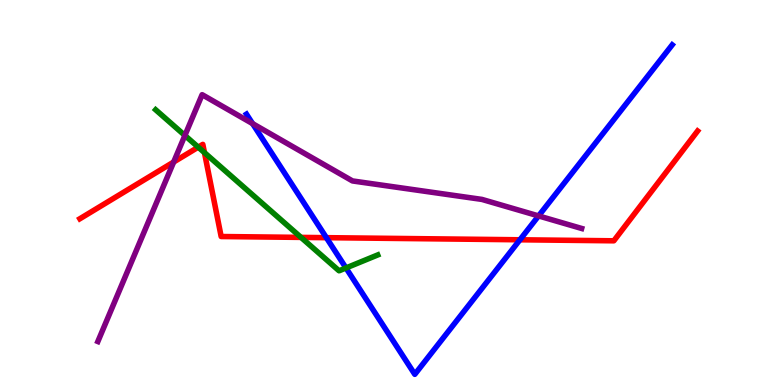[{'lines': ['blue', 'red'], 'intersections': [{'x': 4.21, 'y': 3.83}, {'x': 6.71, 'y': 3.77}]}, {'lines': ['green', 'red'], 'intersections': [{'x': 2.56, 'y': 6.18}, {'x': 2.64, 'y': 6.04}, {'x': 3.88, 'y': 3.83}]}, {'lines': ['purple', 'red'], 'intersections': [{'x': 2.24, 'y': 5.79}]}, {'lines': ['blue', 'green'], 'intersections': [{'x': 4.46, 'y': 3.04}]}, {'lines': ['blue', 'purple'], 'intersections': [{'x': 3.26, 'y': 6.79}, {'x': 6.95, 'y': 4.39}]}, {'lines': ['green', 'purple'], 'intersections': [{'x': 2.39, 'y': 6.48}]}]